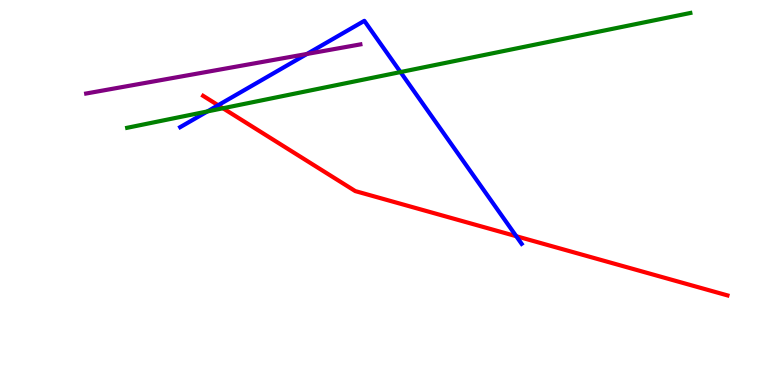[{'lines': ['blue', 'red'], 'intersections': [{'x': 2.81, 'y': 7.27}, {'x': 6.66, 'y': 3.86}]}, {'lines': ['green', 'red'], 'intersections': [{'x': 2.88, 'y': 7.19}]}, {'lines': ['purple', 'red'], 'intersections': []}, {'lines': ['blue', 'green'], 'intersections': [{'x': 2.68, 'y': 7.11}, {'x': 5.17, 'y': 8.13}]}, {'lines': ['blue', 'purple'], 'intersections': [{'x': 3.96, 'y': 8.6}]}, {'lines': ['green', 'purple'], 'intersections': []}]